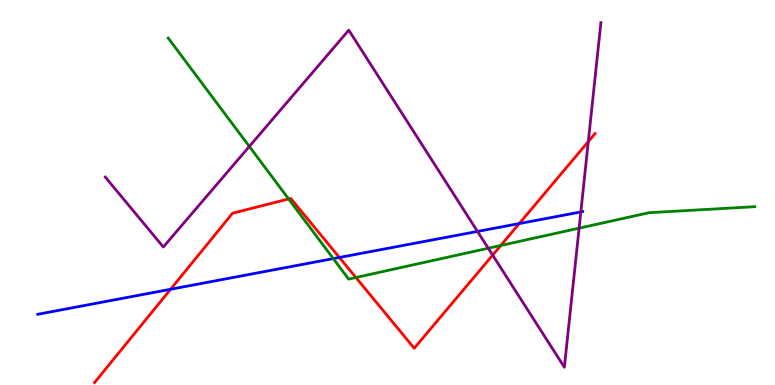[{'lines': ['blue', 'red'], 'intersections': [{'x': 2.2, 'y': 2.49}, {'x': 4.38, 'y': 3.31}, {'x': 6.7, 'y': 4.19}]}, {'lines': ['green', 'red'], 'intersections': [{'x': 3.72, 'y': 4.83}, {'x': 4.59, 'y': 2.79}, {'x': 6.46, 'y': 3.62}]}, {'lines': ['purple', 'red'], 'intersections': [{'x': 6.36, 'y': 3.37}, {'x': 7.59, 'y': 6.32}]}, {'lines': ['blue', 'green'], 'intersections': [{'x': 4.3, 'y': 3.28}]}, {'lines': ['blue', 'purple'], 'intersections': [{'x': 6.16, 'y': 3.99}, {'x': 7.49, 'y': 4.49}]}, {'lines': ['green', 'purple'], 'intersections': [{'x': 3.22, 'y': 6.2}, {'x': 6.3, 'y': 3.55}, {'x': 7.47, 'y': 4.07}]}]